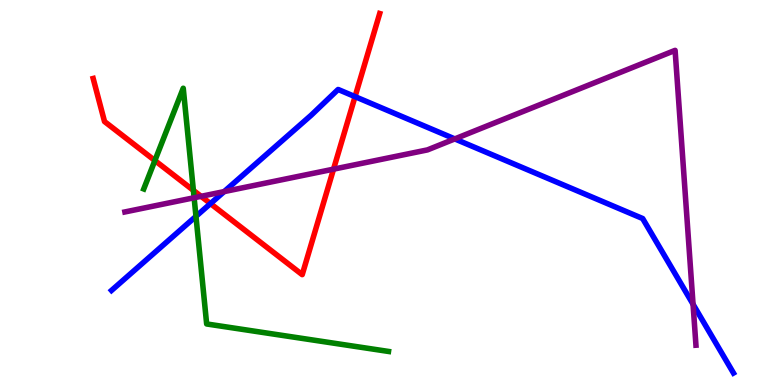[{'lines': ['blue', 'red'], 'intersections': [{'x': 2.72, 'y': 4.71}, {'x': 4.58, 'y': 7.49}]}, {'lines': ['green', 'red'], 'intersections': [{'x': 2.0, 'y': 5.83}, {'x': 2.5, 'y': 5.06}]}, {'lines': ['purple', 'red'], 'intersections': [{'x': 2.59, 'y': 4.9}, {'x': 4.3, 'y': 5.61}]}, {'lines': ['blue', 'green'], 'intersections': [{'x': 2.53, 'y': 4.38}]}, {'lines': ['blue', 'purple'], 'intersections': [{'x': 2.89, 'y': 5.02}, {'x': 5.87, 'y': 6.39}, {'x': 8.94, 'y': 2.1}]}, {'lines': ['green', 'purple'], 'intersections': [{'x': 2.5, 'y': 4.86}]}]